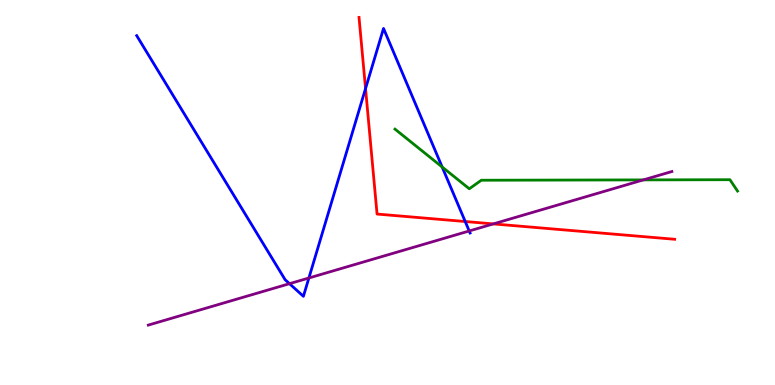[{'lines': ['blue', 'red'], 'intersections': [{'x': 4.72, 'y': 7.7}, {'x': 6.0, 'y': 4.25}]}, {'lines': ['green', 'red'], 'intersections': []}, {'lines': ['purple', 'red'], 'intersections': [{'x': 6.37, 'y': 4.18}]}, {'lines': ['blue', 'green'], 'intersections': [{'x': 5.71, 'y': 5.66}]}, {'lines': ['blue', 'purple'], 'intersections': [{'x': 3.74, 'y': 2.63}, {'x': 3.99, 'y': 2.78}, {'x': 6.05, 'y': 4.0}]}, {'lines': ['green', 'purple'], 'intersections': [{'x': 8.3, 'y': 5.33}]}]